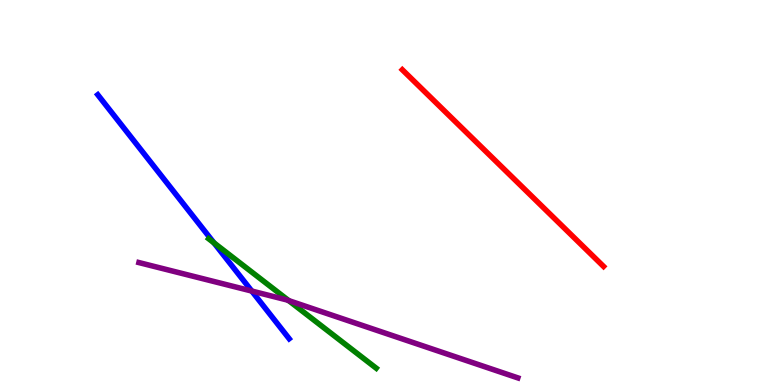[{'lines': ['blue', 'red'], 'intersections': []}, {'lines': ['green', 'red'], 'intersections': []}, {'lines': ['purple', 'red'], 'intersections': []}, {'lines': ['blue', 'green'], 'intersections': [{'x': 2.76, 'y': 3.69}]}, {'lines': ['blue', 'purple'], 'intersections': [{'x': 3.25, 'y': 2.44}]}, {'lines': ['green', 'purple'], 'intersections': [{'x': 3.73, 'y': 2.19}]}]